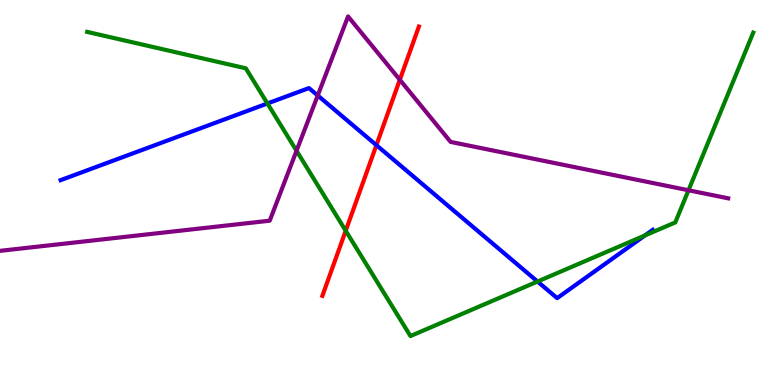[{'lines': ['blue', 'red'], 'intersections': [{'x': 4.86, 'y': 6.23}]}, {'lines': ['green', 'red'], 'intersections': [{'x': 4.46, 'y': 4.01}]}, {'lines': ['purple', 'red'], 'intersections': [{'x': 5.16, 'y': 7.93}]}, {'lines': ['blue', 'green'], 'intersections': [{'x': 3.45, 'y': 7.31}, {'x': 6.94, 'y': 2.69}, {'x': 8.32, 'y': 3.88}]}, {'lines': ['blue', 'purple'], 'intersections': [{'x': 4.1, 'y': 7.52}]}, {'lines': ['green', 'purple'], 'intersections': [{'x': 3.83, 'y': 6.08}, {'x': 8.88, 'y': 5.06}]}]